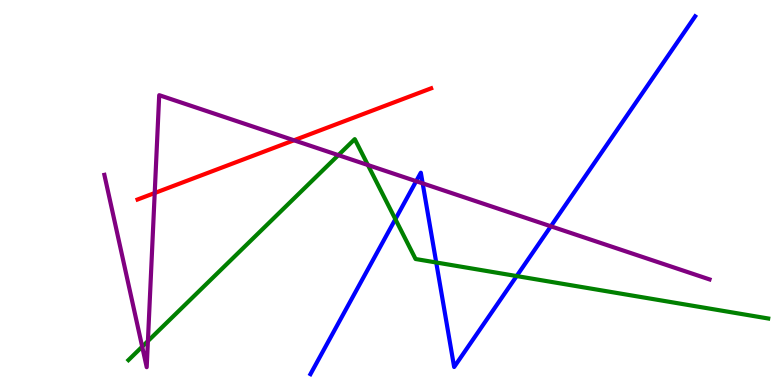[{'lines': ['blue', 'red'], 'intersections': []}, {'lines': ['green', 'red'], 'intersections': []}, {'lines': ['purple', 'red'], 'intersections': [{'x': 2.0, 'y': 4.99}, {'x': 3.79, 'y': 6.36}]}, {'lines': ['blue', 'green'], 'intersections': [{'x': 5.1, 'y': 4.31}, {'x': 5.63, 'y': 3.18}, {'x': 6.67, 'y': 2.83}]}, {'lines': ['blue', 'purple'], 'intersections': [{'x': 5.37, 'y': 5.29}, {'x': 5.45, 'y': 5.24}, {'x': 7.11, 'y': 4.12}]}, {'lines': ['green', 'purple'], 'intersections': [{'x': 1.83, 'y': 0.996}, {'x': 1.91, 'y': 1.14}, {'x': 4.37, 'y': 5.97}, {'x': 4.75, 'y': 5.71}]}]